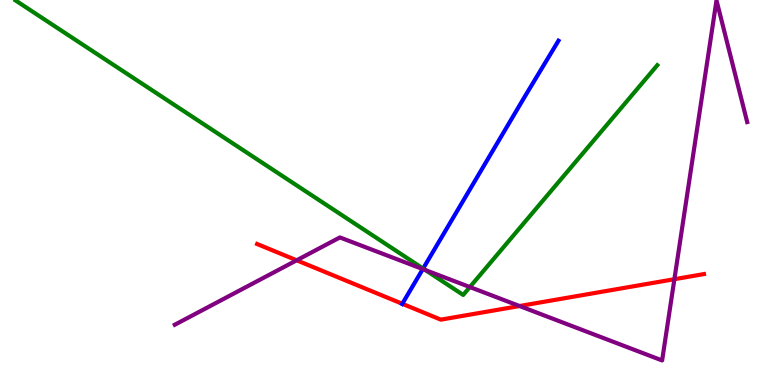[{'lines': ['blue', 'red'], 'intersections': [{'x': 5.19, 'y': 2.11}]}, {'lines': ['green', 'red'], 'intersections': []}, {'lines': ['purple', 'red'], 'intersections': [{'x': 3.83, 'y': 3.24}, {'x': 6.7, 'y': 2.05}, {'x': 8.7, 'y': 2.75}]}, {'lines': ['blue', 'green'], 'intersections': [{'x': 5.46, 'y': 3.02}]}, {'lines': ['blue', 'purple'], 'intersections': [{'x': 5.46, 'y': 3.01}]}, {'lines': ['green', 'purple'], 'intersections': [{'x': 5.49, 'y': 2.98}, {'x': 6.06, 'y': 2.54}]}]